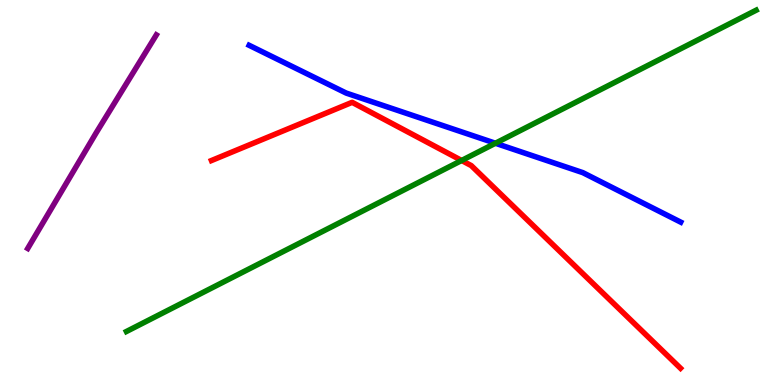[{'lines': ['blue', 'red'], 'intersections': []}, {'lines': ['green', 'red'], 'intersections': [{'x': 5.96, 'y': 5.83}]}, {'lines': ['purple', 'red'], 'intersections': []}, {'lines': ['blue', 'green'], 'intersections': [{'x': 6.39, 'y': 6.28}]}, {'lines': ['blue', 'purple'], 'intersections': []}, {'lines': ['green', 'purple'], 'intersections': []}]